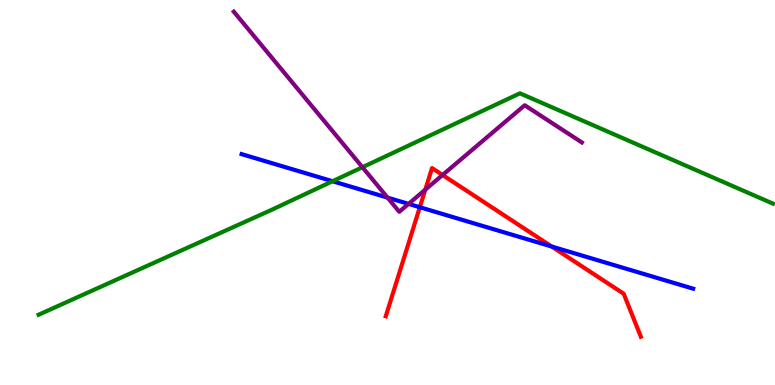[{'lines': ['blue', 'red'], 'intersections': [{'x': 5.42, 'y': 4.62}, {'x': 7.12, 'y': 3.6}]}, {'lines': ['green', 'red'], 'intersections': []}, {'lines': ['purple', 'red'], 'intersections': [{'x': 5.49, 'y': 5.07}, {'x': 5.71, 'y': 5.45}]}, {'lines': ['blue', 'green'], 'intersections': [{'x': 4.29, 'y': 5.29}]}, {'lines': ['blue', 'purple'], 'intersections': [{'x': 5.0, 'y': 4.87}, {'x': 5.27, 'y': 4.7}]}, {'lines': ['green', 'purple'], 'intersections': [{'x': 4.68, 'y': 5.66}]}]